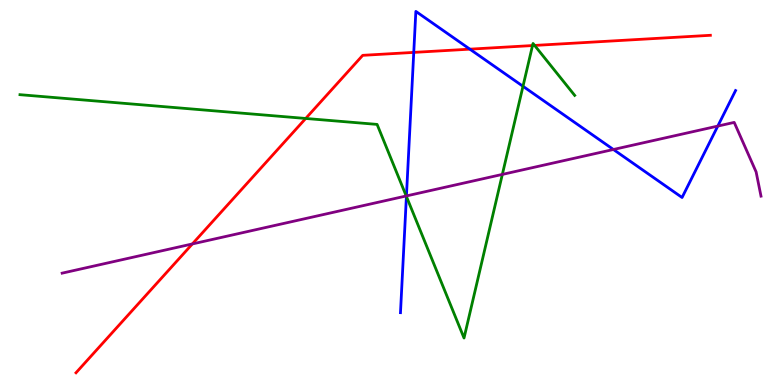[{'lines': ['blue', 'red'], 'intersections': [{'x': 5.34, 'y': 8.64}, {'x': 6.06, 'y': 8.72}]}, {'lines': ['green', 'red'], 'intersections': [{'x': 3.94, 'y': 6.92}, {'x': 6.87, 'y': 8.82}, {'x': 6.9, 'y': 8.82}]}, {'lines': ['purple', 'red'], 'intersections': [{'x': 2.48, 'y': 3.66}]}, {'lines': ['blue', 'green'], 'intersections': [{'x': 5.24, 'y': 4.9}, {'x': 6.75, 'y': 7.76}]}, {'lines': ['blue', 'purple'], 'intersections': [{'x': 5.24, 'y': 4.91}, {'x': 7.91, 'y': 6.12}, {'x': 9.26, 'y': 6.73}]}, {'lines': ['green', 'purple'], 'intersections': [{'x': 5.24, 'y': 4.91}, {'x': 6.48, 'y': 5.47}]}]